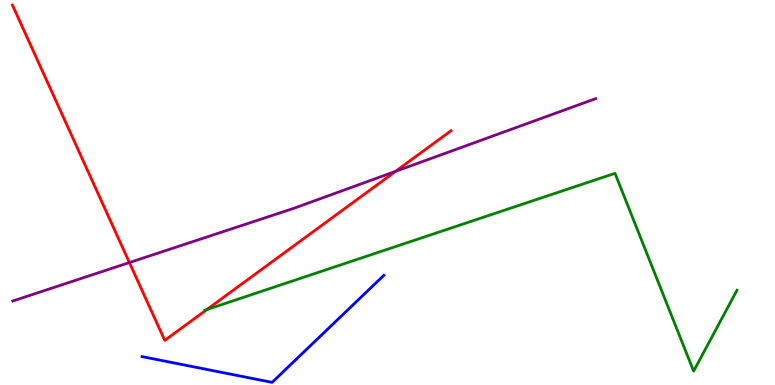[{'lines': ['blue', 'red'], 'intersections': []}, {'lines': ['green', 'red'], 'intersections': [{'x': 2.67, 'y': 1.96}]}, {'lines': ['purple', 'red'], 'intersections': [{'x': 1.67, 'y': 3.18}, {'x': 5.1, 'y': 5.55}]}, {'lines': ['blue', 'green'], 'intersections': []}, {'lines': ['blue', 'purple'], 'intersections': []}, {'lines': ['green', 'purple'], 'intersections': []}]